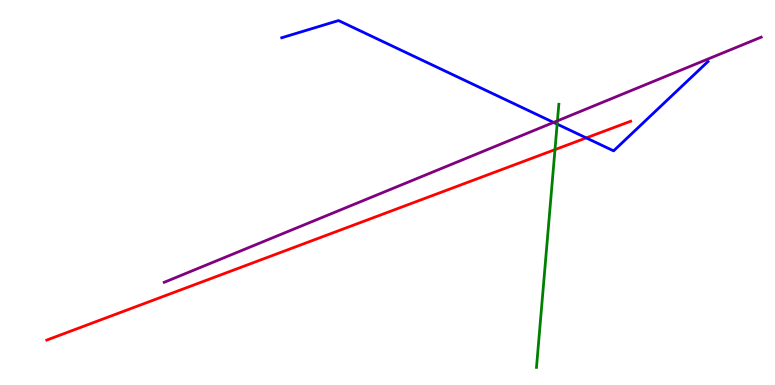[{'lines': ['blue', 'red'], 'intersections': [{'x': 7.56, 'y': 6.42}]}, {'lines': ['green', 'red'], 'intersections': [{'x': 7.16, 'y': 6.11}]}, {'lines': ['purple', 'red'], 'intersections': []}, {'lines': ['blue', 'green'], 'intersections': [{'x': 7.19, 'y': 6.78}]}, {'lines': ['blue', 'purple'], 'intersections': [{'x': 7.14, 'y': 6.82}]}, {'lines': ['green', 'purple'], 'intersections': [{'x': 7.19, 'y': 6.86}]}]